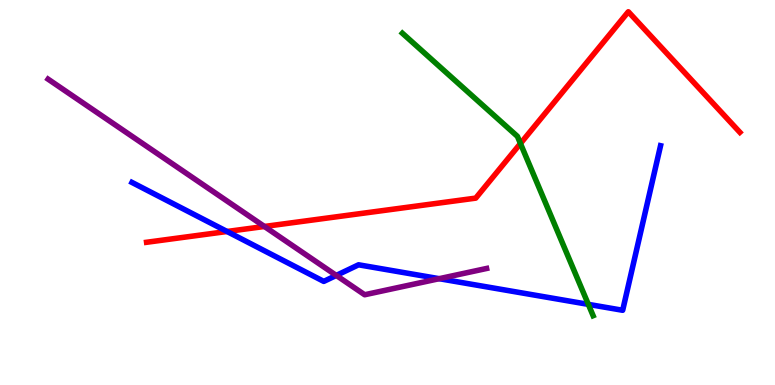[{'lines': ['blue', 'red'], 'intersections': [{'x': 2.93, 'y': 3.99}]}, {'lines': ['green', 'red'], 'intersections': [{'x': 6.72, 'y': 6.27}]}, {'lines': ['purple', 'red'], 'intersections': [{'x': 3.41, 'y': 4.12}]}, {'lines': ['blue', 'green'], 'intersections': [{'x': 7.59, 'y': 2.09}]}, {'lines': ['blue', 'purple'], 'intersections': [{'x': 4.34, 'y': 2.85}, {'x': 5.67, 'y': 2.76}]}, {'lines': ['green', 'purple'], 'intersections': []}]